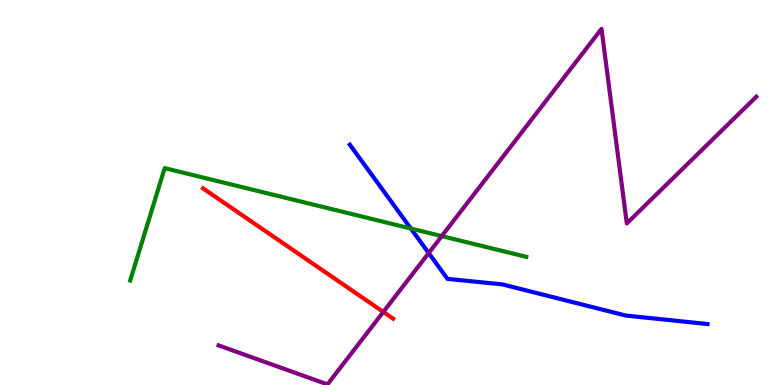[{'lines': ['blue', 'red'], 'intersections': []}, {'lines': ['green', 'red'], 'intersections': []}, {'lines': ['purple', 'red'], 'intersections': [{'x': 4.95, 'y': 1.9}]}, {'lines': ['blue', 'green'], 'intersections': [{'x': 5.3, 'y': 4.06}]}, {'lines': ['blue', 'purple'], 'intersections': [{'x': 5.53, 'y': 3.43}]}, {'lines': ['green', 'purple'], 'intersections': [{'x': 5.7, 'y': 3.87}]}]